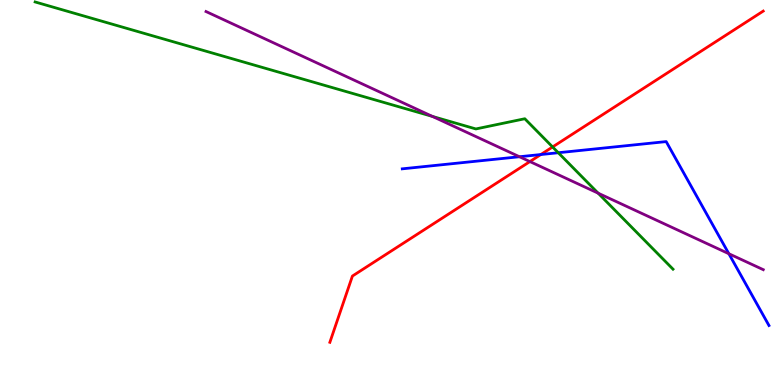[{'lines': ['blue', 'red'], 'intersections': [{'x': 6.98, 'y': 5.99}]}, {'lines': ['green', 'red'], 'intersections': [{'x': 7.13, 'y': 6.18}]}, {'lines': ['purple', 'red'], 'intersections': [{'x': 6.84, 'y': 5.8}]}, {'lines': ['blue', 'green'], 'intersections': [{'x': 7.2, 'y': 6.03}]}, {'lines': ['blue', 'purple'], 'intersections': [{'x': 6.7, 'y': 5.93}, {'x': 9.4, 'y': 3.41}]}, {'lines': ['green', 'purple'], 'intersections': [{'x': 5.58, 'y': 6.98}, {'x': 7.72, 'y': 4.98}]}]